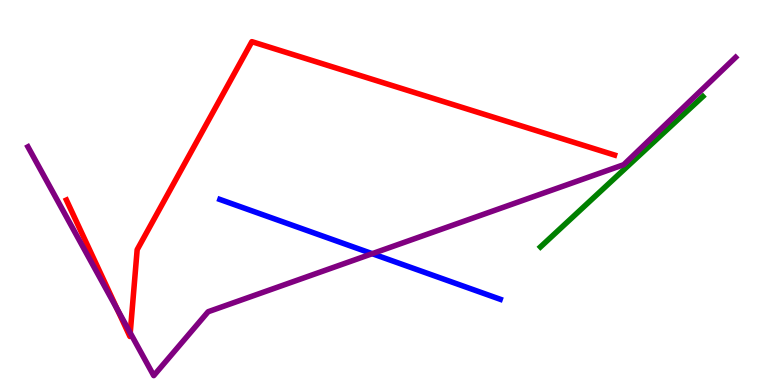[{'lines': ['blue', 'red'], 'intersections': []}, {'lines': ['green', 'red'], 'intersections': []}, {'lines': ['purple', 'red'], 'intersections': [{'x': 1.51, 'y': 1.97}, {'x': 1.68, 'y': 1.35}]}, {'lines': ['blue', 'green'], 'intersections': []}, {'lines': ['blue', 'purple'], 'intersections': [{'x': 4.8, 'y': 3.41}]}, {'lines': ['green', 'purple'], 'intersections': []}]